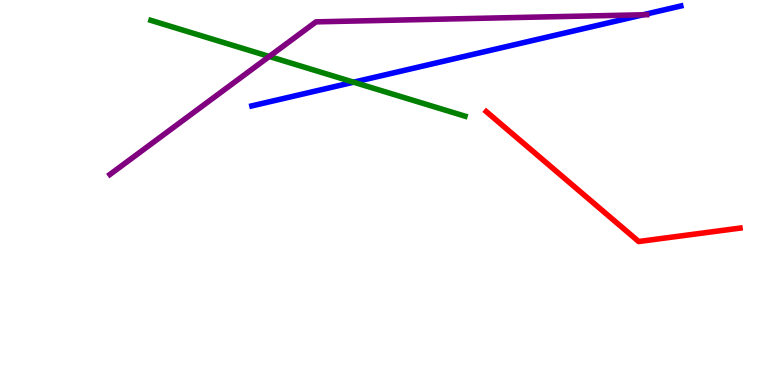[{'lines': ['blue', 'red'], 'intersections': []}, {'lines': ['green', 'red'], 'intersections': []}, {'lines': ['purple', 'red'], 'intersections': []}, {'lines': ['blue', 'green'], 'intersections': [{'x': 4.56, 'y': 7.87}]}, {'lines': ['blue', 'purple'], 'intersections': [{'x': 8.3, 'y': 9.62}]}, {'lines': ['green', 'purple'], 'intersections': [{'x': 3.47, 'y': 8.53}]}]